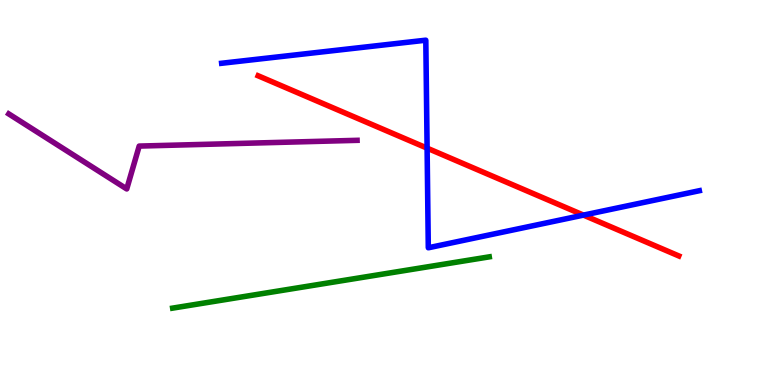[{'lines': ['blue', 'red'], 'intersections': [{'x': 5.51, 'y': 6.15}, {'x': 7.53, 'y': 4.41}]}, {'lines': ['green', 'red'], 'intersections': []}, {'lines': ['purple', 'red'], 'intersections': []}, {'lines': ['blue', 'green'], 'intersections': []}, {'lines': ['blue', 'purple'], 'intersections': []}, {'lines': ['green', 'purple'], 'intersections': []}]